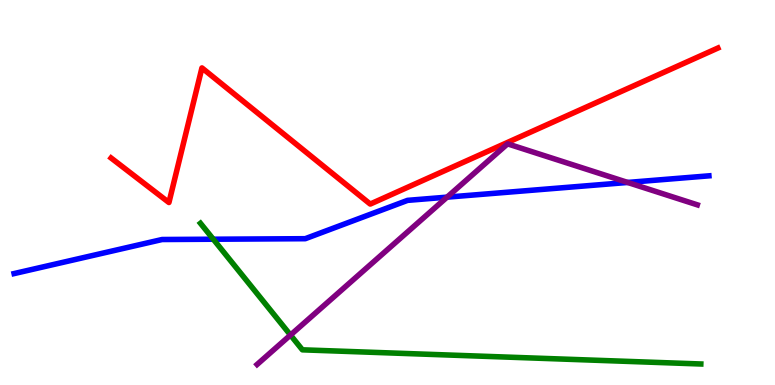[{'lines': ['blue', 'red'], 'intersections': []}, {'lines': ['green', 'red'], 'intersections': []}, {'lines': ['purple', 'red'], 'intersections': []}, {'lines': ['blue', 'green'], 'intersections': [{'x': 2.75, 'y': 3.79}]}, {'lines': ['blue', 'purple'], 'intersections': [{'x': 5.77, 'y': 4.88}, {'x': 8.1, 'y': 5.26}]}, {'lines': ['green', 'purple'], 'intersections': [{'x': 3.75, 'y': 1.3}]}]